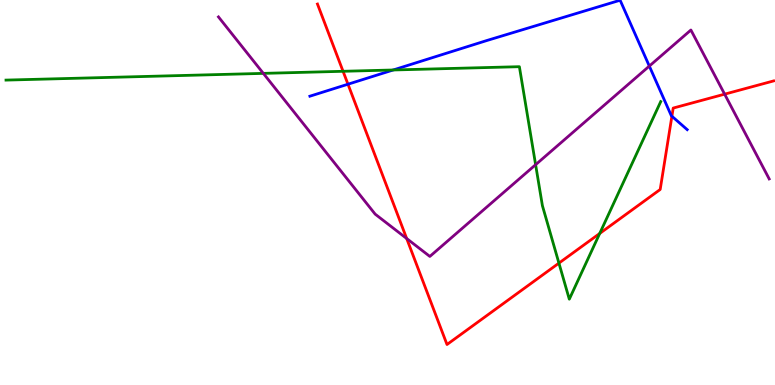[{'lines': ['blue', 'red'], 'intersections': [{'x': 4.49, 'y': 7.81}, {'x': 8.67, 'y': 6.98}]}, {'lines': ['green', 'red'], 'intersections': [{'x': 4.43, 'y': 8.15}, {'x': 7.21, 'y': 3.17}, {'x': 7.74, 'y': 3.94}]}, {'lines': ['purple', 'red'], 'intersections': [{'x': 5.25, 'y': 3.8}, {'x': 9.35, 'y': 7.55}]}, {'lines': ['blue', 'green'], 'intersections': [{'x': 5.07, 'y': 8.18}]}, {'lines': ['blue', 'purple'], 'intersections': [{'x': 8.38, 'y': 8.28}]}, {'lines': ['green', 'purple'], 'intersections': [{'x': 3.4, 'y': 8.09}, {'x': 6.91, 'y': 5.72}]}]